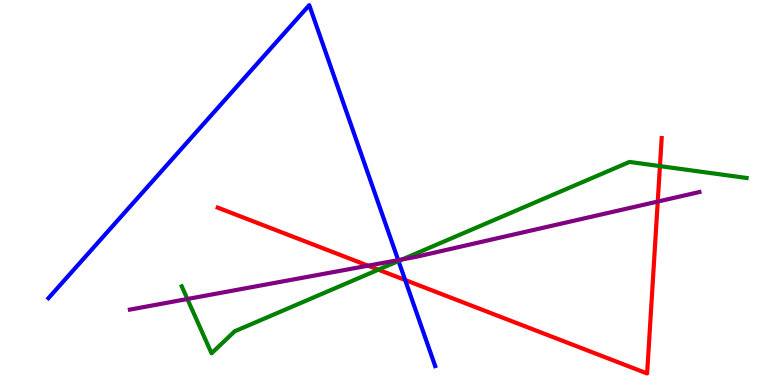[{'lines': ['blue', 'red'], 'intersections': [{'x': 5.23, 'y': 2.73}]}, {'lines': ['green', 'red'], 'intersections': [{'x': 4.88, 'y': 3.0}, {'x': 8.52, 'y': 5.69}]}, {'lines': ['purple', 'red'], 'intersections': [{'x': 4.75, 'y': 3.1}, {'x': 8.49, 'y': 4.76}]}, {'lines': ['blue', 'green'], 'intersections': [{'x': 5.14, 'y': 3.22}]}, {'lines': ['blue', 'purple'], 'intersections': [{'x': 5.14, 'y': 3.24}]}, {'lines': ['green', 'purple'], 'intersections': [{'x': 2.42, 'y': 2.23}, {'x': 5.19, 'y': 3.26}]}]